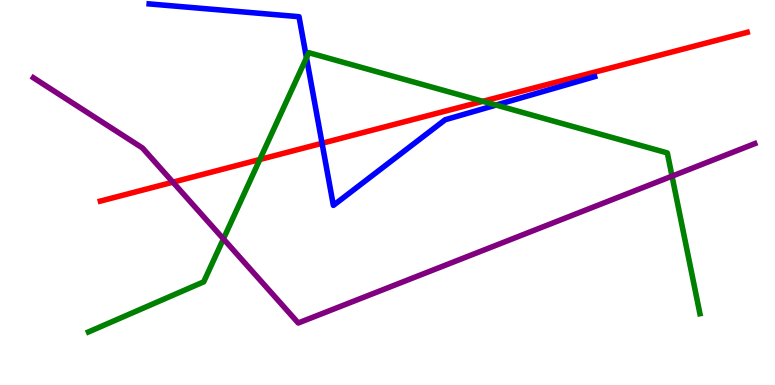[{'lines': ['blue', 'red'], 'intersections': [{'x': 4.16, 'y': 6.28}]}, {'lines': ['green', 'red'], 'intersections': [{'x': 3.35, 'y': 5.86}, {'x': 6.23, 'y': 7.37}]}, {'lines': ['purple', 'red'], 'intersections': [{'x': 2.23, 'y': 5.27}]}, {'lines': ['blue', 'green'], 'intersections': [{'x': 3.95, 'y': 8.5}, {'x': 6.4, 'y': 7.27}]}, {'lines': ['blue', 'purple'], 'intersections': []}, {'lines': ['green', 'purple'], 'intersections': [{'x': 2.88, 'y': 3.79}, {'x': 8.67, 'y': 5.42}]}]